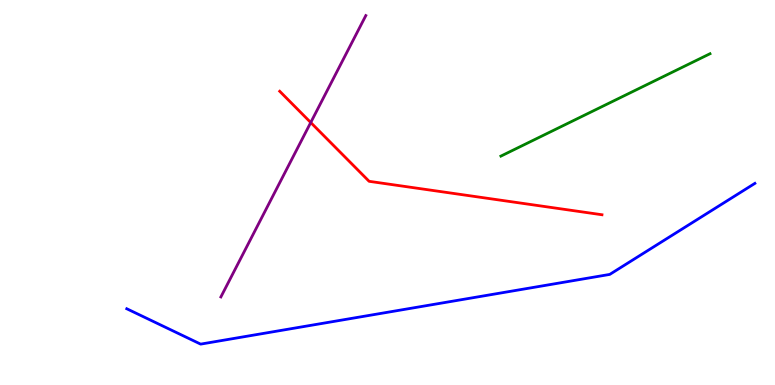[{'lines': ['blue', 'red'], 'intersections': []}, {'lines': ['green', 'red'], 'intersections': []}, {'lines': ['purple', 'red'], 'intersections': [{'x': 4.01, 'y': 6.82}]}, {'lines': ['blue', 'green'], 'intersections': []}, {'lines': ['blue', 'purple'], 'intersections': []}, {'lines': ['green', 'purple'], 'intersections': []}]